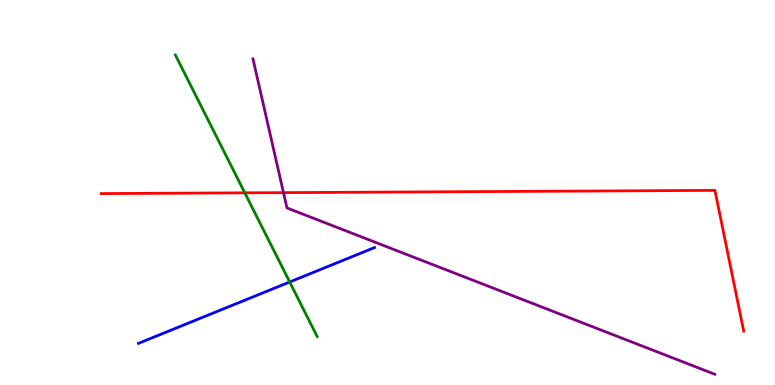[{'lines': ['blue', 'red'], 'intersections': []}, {'lines': ['green', 'red'], 'intersections': [{'x': 3.16, 'y': 4.99}]}, {'lines': ['purple', 'red'], 'intersections': [{'x': 3.66, 'y': 5.0}]}, {'lines': ['blue', 'green'], 'intersections': [{'x': 3.74, 'y': 2.68}]}, {'lines': ['blue', 'purple'], 'intersections': []}, {'lines': ['green', 'purple'], 'intersections': []}]